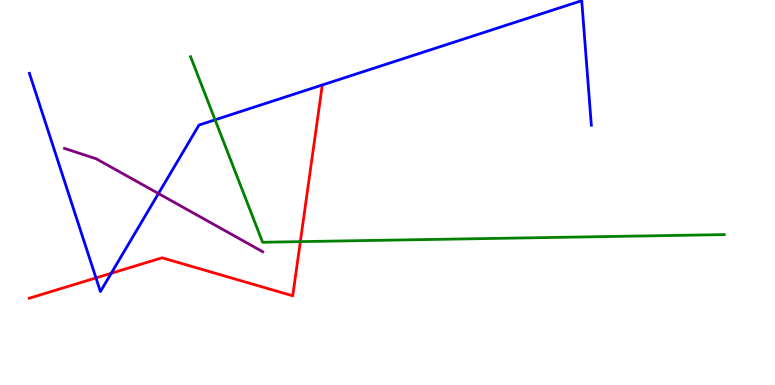[{'lines': ['blue', 'red'], 'intersections': [{'x': 1.24, 'y': 2.78}, {'x': 1.44, 'y': 2.9}]}, {'lines': ['green', 'red'], 'intersections': [{'x': 3.88, 'y': 3.72}]}, {'lines': ['purple', 'red'], 'intersections': []}, {'lines': ['blue', 'green'], 'intersections': [{'x': 2.78, 'y': 6.89}]}, {'lines': ['blue', 'purple'], 'intersections': [{'x': 2.04, 'y': 4.97}]}, {'lines': ['green', 'purple'], 'intersections': []}]